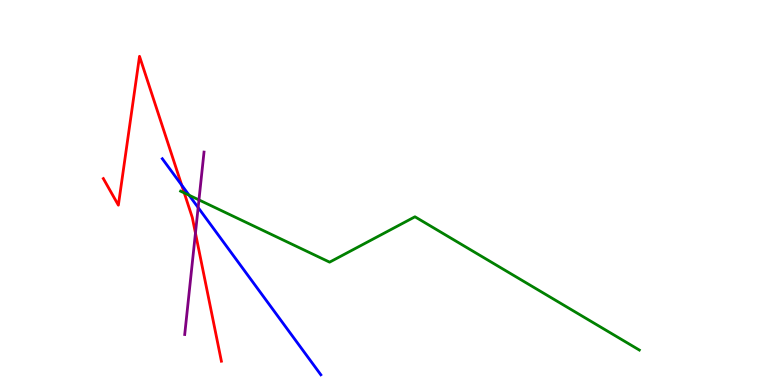[{'lines': ['blue', 'red'], 'intersections': [{'x': 2.34, 'y': 5.19}]}, {'lines': ['green', 'red'], 'intersections': [{'x': 2.38, 'y': 4.99}]}, {'lines': ['purple', 'red'], 'intersections': [{'x': 2.52, 'y': 3.95}]}, {'lines': ['blue', 'green'], 'intersections': [{'x': 2.44, 'y': 4.93}]}, {'lines': ['blue', 'purple'], 'intersections': [{'x': 2.56, 'y': 4.61}]}, {'lines': ['green', 'purple'], 'intersections': [{'x': 2.57, 'y': 4.81}]}]